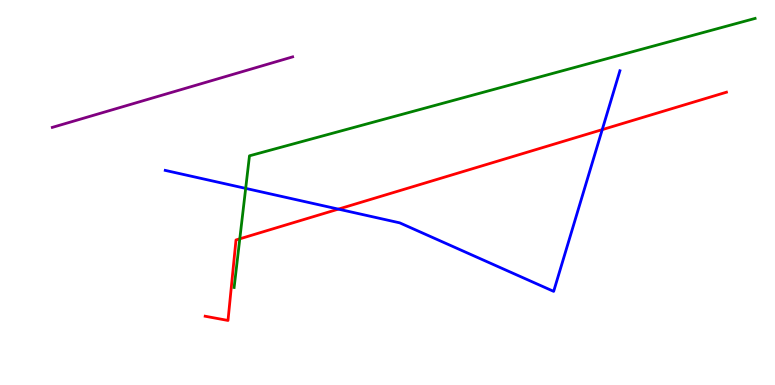[{'lines': ['blue', 'red'], 'intersections': [{'x': 4.37, 'y': 4.57}, {'x': 7.77, 'y': 6.63}]}, {'lines': ['green', 'red'], 'intersections': [{'x': 3.09, 'y': 3.8}]}, {'lines': ['purple', 'red'], 'intersections': []}, {'lines': ['blue', 'green'], 'intersections': [{'x': 3.17, 'y': 5.11}]}, {'lines': ['blue', 'purple'], 'intersections': []}, {'lines': ['green', 'purple'], 'intersections': []}]